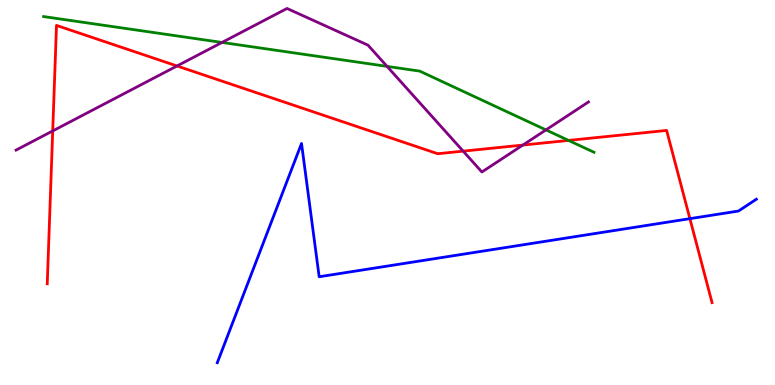[{'lines': ['blue', 'red'], 'intersections': [{'x': 8.9, 'y': 4.32}]}, {'lines': ['green', 'red'], 'intersections': [{'x': 7.34, 'y': 6.35}]}, {'lines': ['purple', 'red'], 'intersections': [{'x': 0.68, 'y': 6.6}, {'x': 2.28, 'y': 8.29}, {'x': 5.98, 'y': 6.07}, {'x': 6.75, 'y': 6.23}]}, {'lines': ['blue', 'green'], 'intersections': []}, {'lines': ['blue', 'purple'], 'intersections': []}, {'lines': ['green', 'purple'], 'intersections': [{'x': 2.86, 'y': 8.9}, {'x': 4.99, 'y': 8.28}, {'x': 7.04, 'y': 6.63}]}]